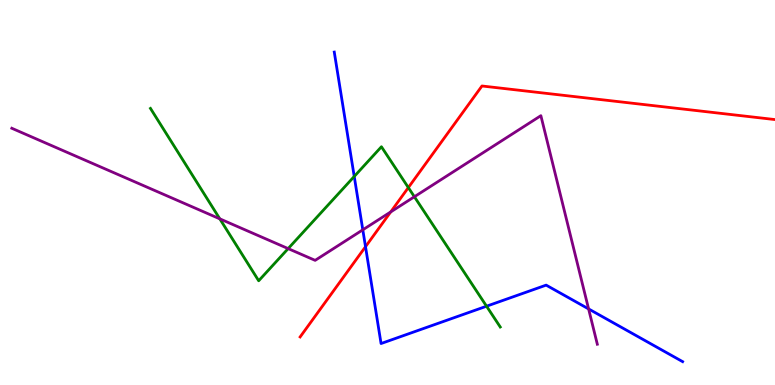[{'lines': ['blue', 'red'], 'intersections': [{'x': 4.72, 'y': 3.59}]}, {'lines': ['green', 'red'], 'intersections': [{'x': 5.27, 'y': 5.13}]}, {'lines': ['purple', 'red'], 'intersections': [{'x': 5.04, 'y': 4.5}]}, {'lines': ['blue', 'green'], 'intersections': [{'x': 4.57, 'y': 5.42}, {'x': 6.28, 'y': 2.05}]}, {'lines': ['blue', 'purple'], 'intersections': [{'x': 4.68, 'y': 4.03}, {'x': 7.59, 'y': 1.98}]}, {'lines': ['green', 'purple'], 'intersections': [{'x': 2.84, 'y': 4.32}, {'x': 3.72, 'y': 3.54}, {'x': 5.35, 'y': 4.89}]}]